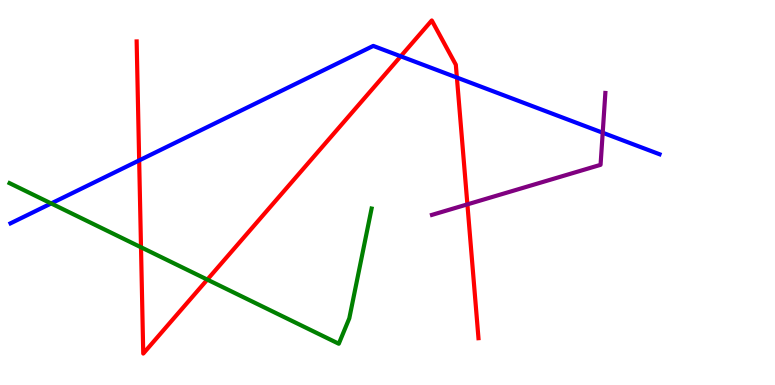[{'lines': ['blue', 'red'], 'intersections': [{'x': 1.8, 'y': 5.83}, {'x': 5.17, 'y': 8.54}, {'x': 5.9, 'y': 7.99}]}, {'lines': ['green', 'red'], 'intersections': [{'x': 1.82, 'y': 3.58}, {'x': 2.67, 'y': 2.74}]}, {'lines': ['purple', 'red'], 'intersections': [{'x': 6.03, 'y': 4.69}]}, {'lines': ['blue', 'green'], 'intersections': [{'x': 0.66, 'y': 4.72}]}, {'lines': ['blue', 'purple'], 'intersections': [{'x': 7.78, 'y': 6.55}]}, {'lines': ['green', 'purple'], 'intersections': []}]